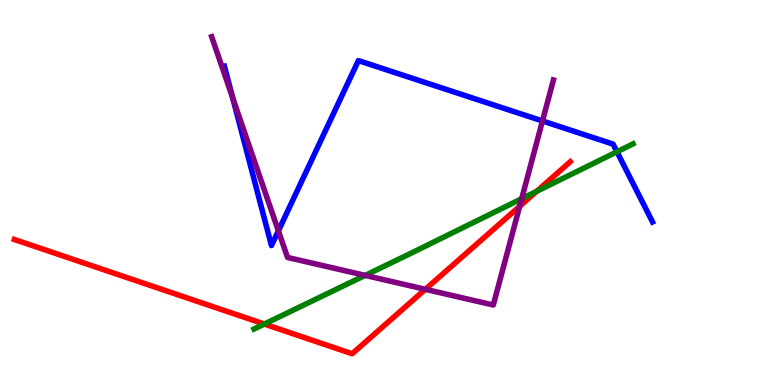[{'lines': ['blue', 'red'], 'intersections': []}, {'lines': ['green', 'red'], 'intersections': [{'x': 3.41, 'y': 1.58}, {'x': 6.92, 'y': 5.03}]}, {'lines': ['purple', 'red'], 'intersections': [{'x': 5.49, 'y': 2.49}, {'x': 6.71, 'y': 4.64}]}, {'lines': ['blue', 'green'], 'intersections': [{'x': 7.96, 'y': 6.06}]}, {'lines': ['blue', 'purple'], 'intersections': [{'x': 3.0, 'y': 7.45}, {'x': 3.59, 'y': 4.0}, {'x': 7.0, 'y': 6.86}]}, {'lines': ['green', 'purple'], 'intersections': [{'x': 4.71, 'y': 2.85}, {'x': 6.73, 'y': 4.84}]}]